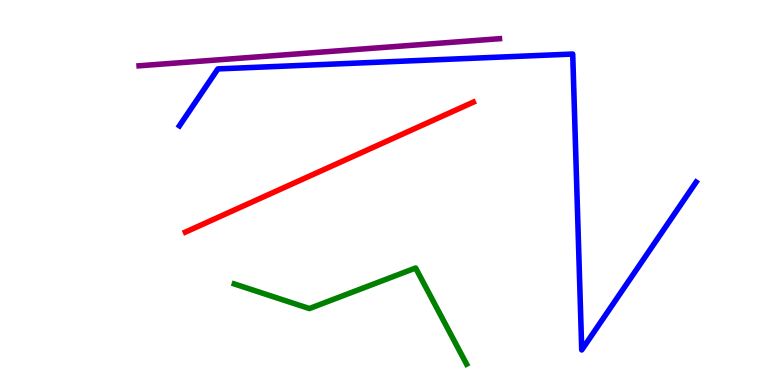[{'lines': ['blue', 'red'], 'intersections': []}, {'lines': ['green', 'red'], 'intersections': []}, {'lines': ['purple', 'red'], 'intersections': []}, {'lines': ['blue', 'green'], 'intersections': []}, {'lines': ['blue', 'purple'], 'intersections': []}, {'lines': ['green', 'purple'], 'intersections': []}]